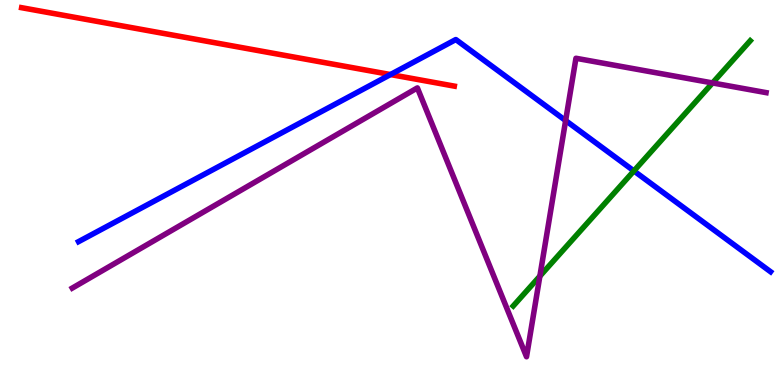[{'lines': ['blue', 'red'], 'intersections': [{'x': 5.04, 'y': 8.06}]}, {'lines': ['green', 'red'], 'intersections': []}, {'lines': ['purple', 'red'], 'intersections': []}, {'lines': ['blue', 'green'], 'intersections': [{'x': 8.18, 'y': 5.56}]}, {'lines': ['blue', 'purple'], 'intersections': [{'x': 7.3, 'y': 6.87}]}, {'lines': ['green', 'purple'], 'intersections': [{'x': 6.97, 'y': 2.83}, {'x': 9.19, 'y': 7.85}]}]